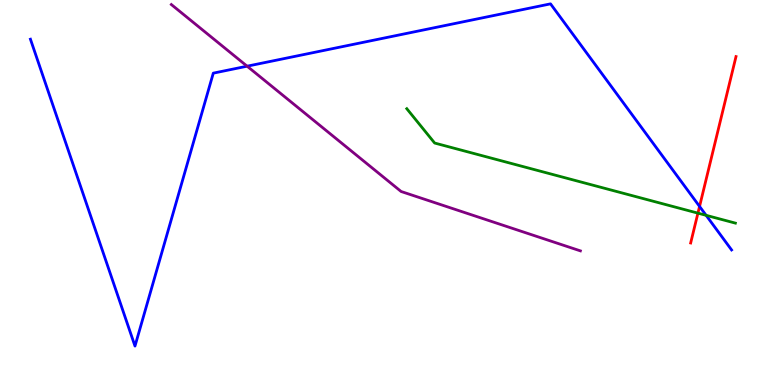[{'lines': ['blue', 'red'], 'intersections': [{'x': 9.03, 'y': 4.64}]}, {'lines': ['green', 'red'], 'intersections': [{'x': 9.01, 'y': 4.46}]}, {'lines': ['purple', 'red'], 'intersections': []}, {'lines': ['blue', 'green'], 'intersections': [{'x': 9.11, 'y': 4.41}]}, {'lines': ['blue', 'purple'], 'intersections': [{'x': 3.19, 'y': 8.28}]}, {'lines': ['green', 'purple'], 'intersections': []}]